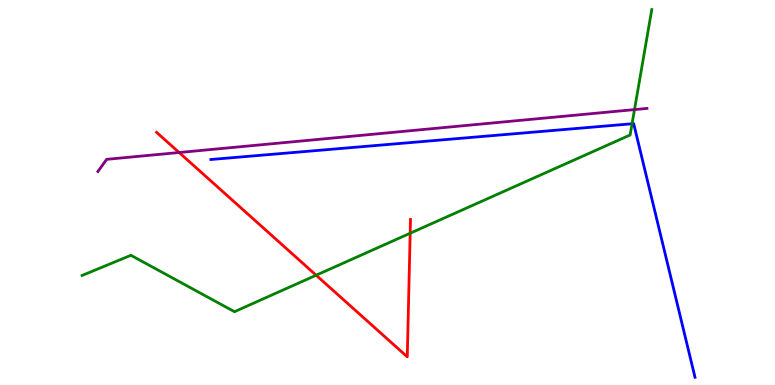[{'lines': ['blue', 'red'], 'intersections': []}, {'lines': ['green', 'red'], 'intersections': [{'x': 4.08, 'y': 2.85}, {'x': 5.29, 'y': 3.94}]}, {'lines': ['purple', 'red'], 'intersections': [{'x': 2.31, 'y': 6.04}]}, {'lines': ['blue', 'green'], 'intersections': [{'x': 8.16, 'y': 6.79}]}, {'lines': ['blue', 'purple'], 'intersections': []}, {'lines': ['green', 'purple'], 'intersections': [{'x': 8.19, 'y': 7.15}]}]